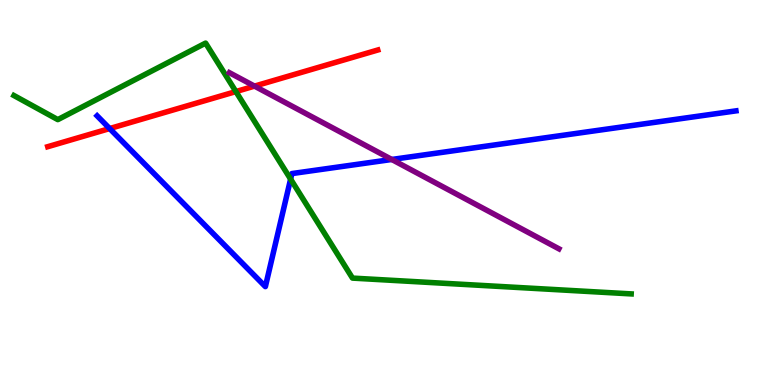[{'lines': ['blue', 'red'], 'intersections': [{'x': 1.41, 'y': 6.66}]}, {'lines': ['green', 'red'], 'intersections': [{'x': 3.04, 'y': 7.62}]}, {'lines': ['purple', 'red'], 'intersections': [{'x': 3.28, 'y': 7.76}]}, {'lines': ['blue', 'green'], 'intersections': [{'x': 3.75, 'y': 5.35}]}, {'lines': ['blue', 'purple'], 'intersections': [{'x': 5.06, 'y': 5.86}]}, {'lines': ['green', 'purple'], 'intersections': []}]